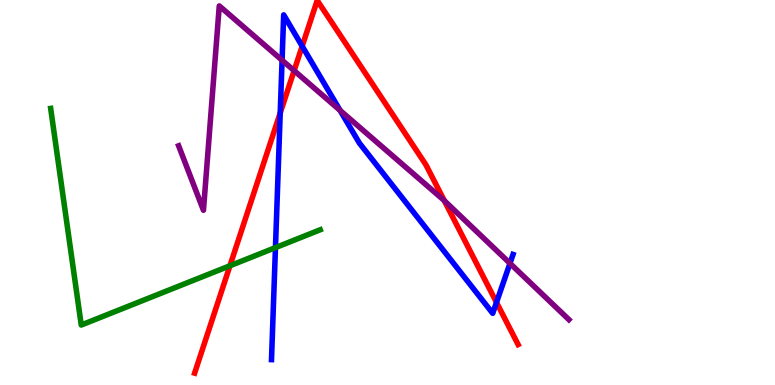[{'lines': ['blue', 'red'], 'intersections': [{'x': 3.62, 'y': 7.07}, {'x': 3.9, 'y': 8.8}, {'x': 6.41, 'y': 2.15}]}, {'lines': ['green', 'red'], 'intersections': [{'x': 2.97, 'y': 3.1}]}, {'lines': ['purple', 'red'], 'intersections': [{'x': 3.8, 'y': 8.16}, {'x': 5.73, 'y': 4.79}]}, {'lines': ['blue', 'green'], 'intersections': [{'x': 3.55, 'y': 3.57}]}, {'lines': ['blue', 'purple'], 'intersections': [{'x': 3.64, 'y': 8.44}, {'x': 4.39, 'y': 7.13}, {'x': 6.58, 'y': 3.16}]}, {'lines': ['green', 'purple'], 'intersections': []}]